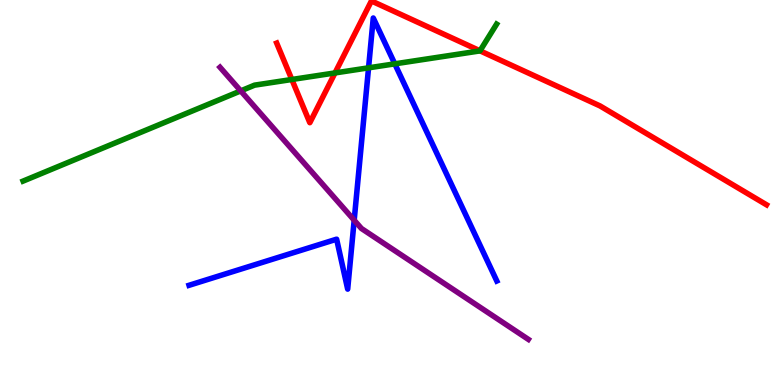[{'lines': ['blue', 'red'], 'intersections': []}, {'lines': ['green', 'red'], 'intersections': [{'x': 3.77, 'y': 7.94}, {'x': 4.32, 'y': 8.11}, {'x': 6.19, 'y': 8.68}]}, {'lines': ['purple', 'red'], 'intersections': []}, {'lines': ['blue', 'green'], 'intersections': [{'x': 4.76, 'y': 8.24}, {'x': 5.09, 'y': 8.34}]}, {'lines': ['blue', 'purple'], 'intersections': [{'x': 4.57, 'y': 4.28}]}, {'lines': ['green', 'purple'], 'intersections': [{'x': 3.11, 'y': 7.64}]}]